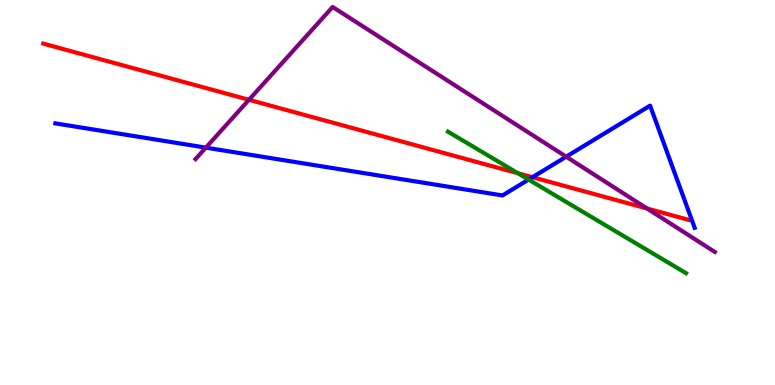[{'lines': ['blue', 'red'], 'intersections': [{'x': 6.87, 'y': 5.4}]}, {'lines': ['green', 'red'], 'intersections': [{'x': 6.68, 'y': 5.5}]}, {'lines': ['purple', 'red'], 'intersections': [{'x': 3.21, 'y': 7.41}, {'x': 8.35, 'y': 4.58}]}, {'lines': ['blue', 'green'], 'intersections': [{'x': 6.82, 'y': 5.34}]}, {'lines': ['blue', 'purple'], 'intersections': [{'x': 2.66, 'y': 6.17}, {'x': 7.31, 'y': 5.93}]}, {'lines': ['green', 'purple'], 'intersections': []}]